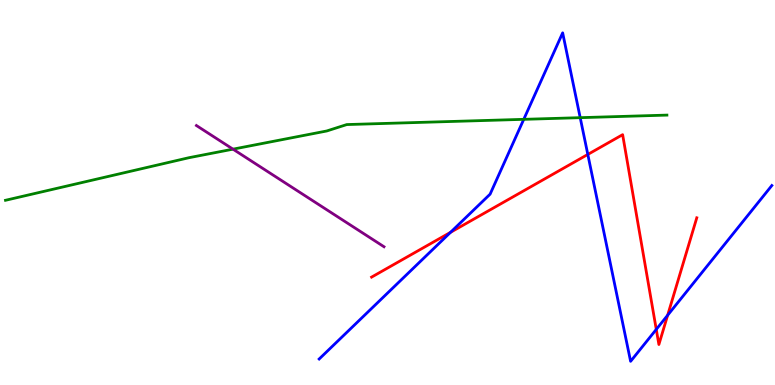[{'lines': ['blue', 'red'], 'intersections': [{'x': 5.81, 'y': 3.97}, {'x': 7.58, 'y': 5.99}, {'x': 8.47, 'y': 1.44}, {'x': 8.61, 'y': 1.81}]}, {'lines': ['green', 'red'], 'intersections': []}, {'lines': ['purple', 'red'], 'intersections': []}, {'lines': ['blue', 'green'], 'intersections': [{'x': 6.76, 'y': 6.9}, {'x': 7.49, 'y': 6.94}]}, {'lines': ['blue', 'purple'], 'intersections': []}, {'lines': ['green', 'purple'], 'intersections': [{'x': 3.01, 'y': 6.13}]}]